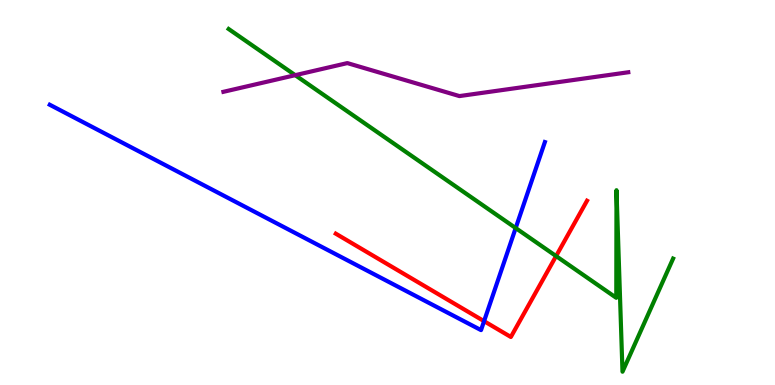[{'lines': ['blue', 'red'], 'intersections': [{'x': 6.25, 'y': 1.66}]}, {'lines': ['green', 'red'], 'intersections': [{'x': 7.18, 'y': 3.35}]}, {'lines': ['purple', 'red'], 'intersections': []}, {'lines': ['blue', 'green'], 'intersections': [{'x': 6.65, 'y': 4.08}]}, {'lines': ['blue', 'purple'], 'intersections': []}, {'lines': ['green', 'purple'], 'intersections': [{'x': 3.81, 'y': 8.05}]}]